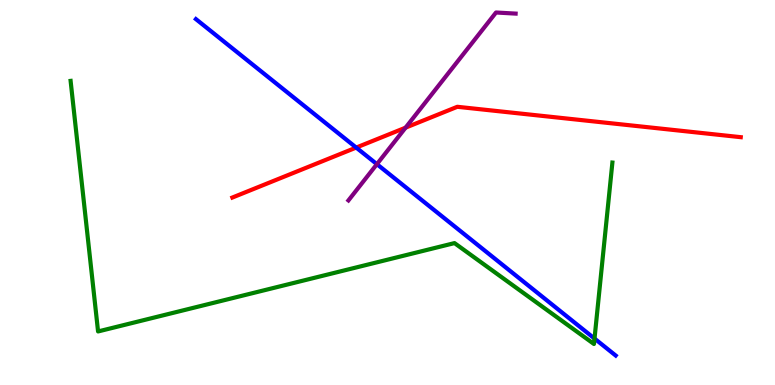[{'lines': ['blue', 'red'], 'intersections': [{'x': 4.6, 'y': 6.17}]}, {'lines': ['green', 'red'], 'intersections': []}, {'lines': ['purple', 'red'], 'intersections': [{'x': 5.23, 'y': 6.68}]}, {'lines': ['blue', 'green'], 'intersections': [{'x': 7.67, 'y': 1.21}]}, {'lines': ['blue', 'purple'], 'intersections': [{'x': 4.86, 'y': 5.74}]}, {'lines': ['green', 'purple'], 'intersections': []}]